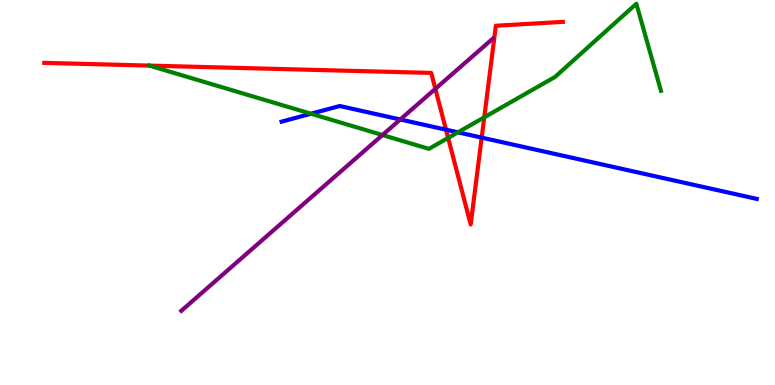[{'lines': ['blue', 'red'], 'intersections': [{'x': 5.75, 'y': 6.63}, {'x': 6.22, 'y': 6.43}]}, {'lines': ['green', 'red'], 'intersections': [{'x': 1.93, 'y': 8.3}, {'x': 5.78, 'y': 6.42}, {'x': 6.25, 'y': 6.95}]}, {'lines': ['purple', 'red'], 'intersections': [{'x': 5.62, 'y': 7.69}]}, {'lines': ['blue', 'green'], 'intersections': [{'x': 4.01, 'y': 7.05}, {'x': 5.91, 'y': 6.56}]}, {'lines': ['blue', 'purple'], 'intersections': [{'x': 5.16, 'y': 6.9}]}, {'lines': ['green', 'purple'], 'intersections': [{'x': 4.94, 'y': 6.49}]}]